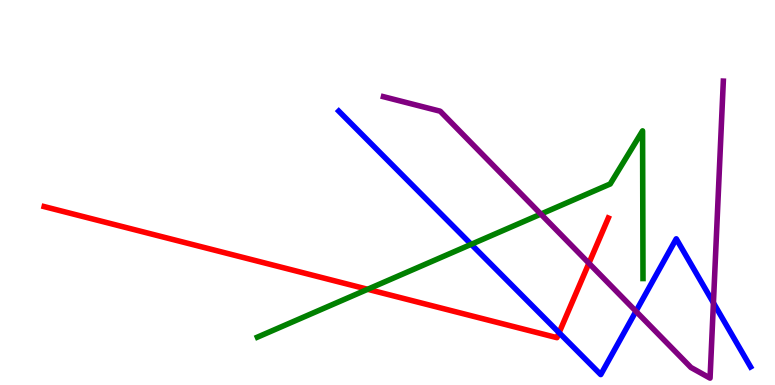[{'lines': ['blue', 'red'], 'intersections': [{'x': 7.21, 'y': 1.36}]}, {'lines': ['green', 'red'], 'intersections': [{'x': 4.74, 'y': 2.49}]}, {'lines': ['purple', 'red'], 'intersections': [{'x': 7.6, 'y': 3.16}]}, {'lines': ['blue', 'green'], 'intersections': [{'x': 6.08, 'y': 3.65}]}, {'lines': ['blue', 'purple'], 'intersections': [{'x': 8.21, 'y': 1.91}, {'x': 9.21, 'y': 2.13}]}, {'lines': ['green', 'purple'], 'intersections': [{'x': 6.98, 'y': 4.44}]}]